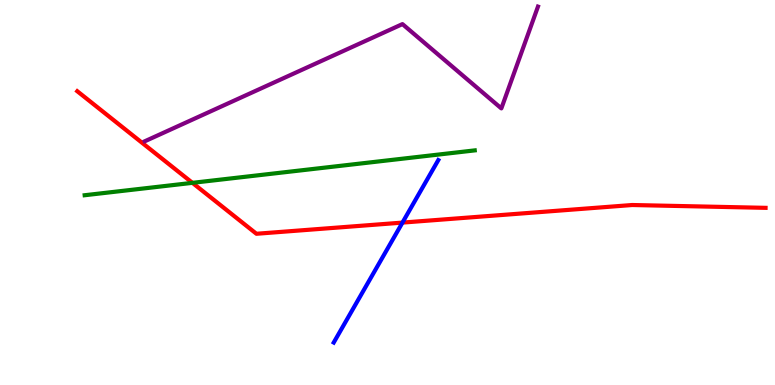[{'lines': ['blue', 'red'], 'intersections': [{'x': 5.19, 'y': 4.22}]}, {'lines': ['green', 'red'], 'intersections': [{'x': 2.48, 'y': 5.25}]}, {'lines': ['purple', 'red'], 'intersections': []}, {'lines': ['blue', 'green'], 'intersections': []}, {'lines': ['blue', 'purple'], 'intersections': []}, {'lines': ['green', 'purple'], 'intersections': []}]